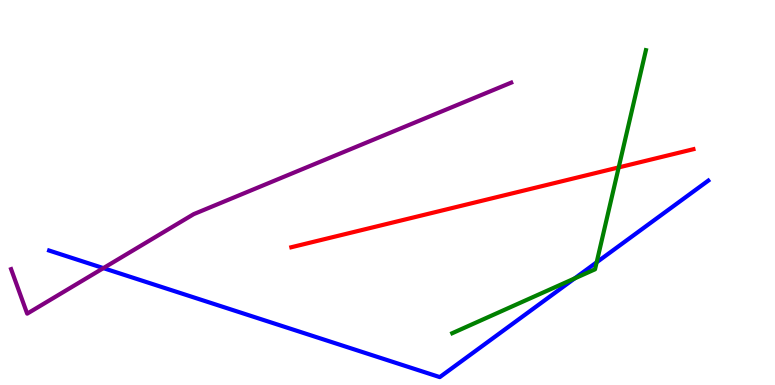[{'lines': ['blue', 'red'], 'intersections': []}, {'lines': ['green', 'red'], 'intersections': [{'x': 7.98, 'y': 5.65}]}, {'lines': ['purple', 'red'], 'intersections': []}, {'lines': ['blue', 'green'], 'intersections': [{'x': 7.41, 'y': 2.77}, {'x': 7.7, 'y': 3.19}]}, {'lines': ['blue', 'purple'], 'intersections': [{'x': 1.33, 'y': 3.04}]}, {'lines': ['green', 'purple'], 'intersections': []}]